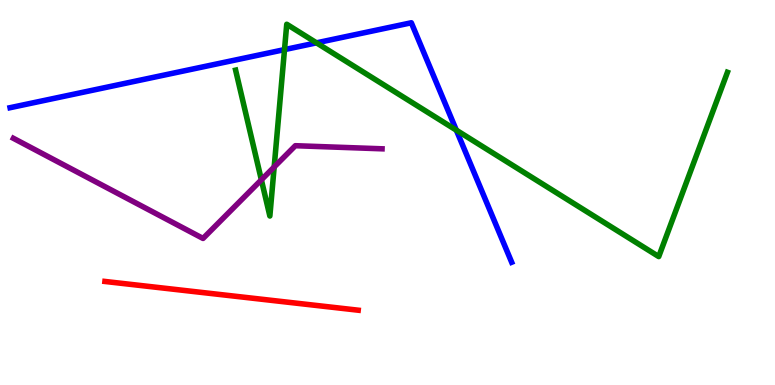[{'lines': ['blue', 'red'], 'intersections': []}, {'lines': ['green', 'red'], 'intersections': []}, {'lines': ['purple', 'red'], 'intersections': []}, {'lines': ['blue', 'green'], 'intersections': [{'x': 3.67, 'y': 8.71}, {'x': 4.08, 'y': 8.89}, {'x': 5.89, 'y': 6.62}]}, {'lines': ['blue', 'purple'], 'intersections': []}, {'lines': ['green', 'purple'], 'intersections': [{'x': 3.37, 'y': 5.33}, {'x': 3.54, 'y': 5.66}]}]